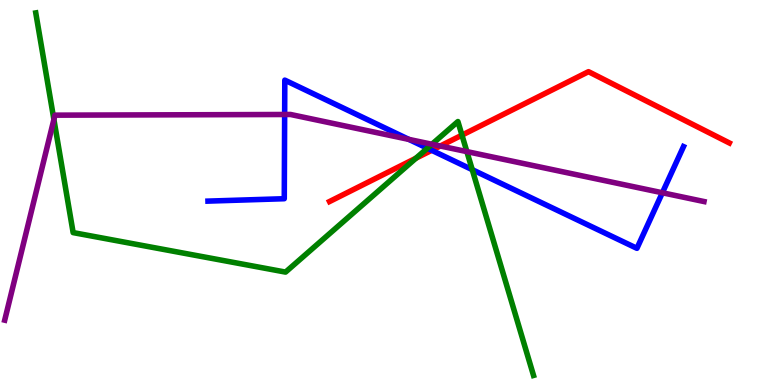[{'lines': ['blue', 'red'], 'intersections': [{'x': 5.57, 'y': 6.1}]}, {'lines': ['green', 'red'], 'intersections': [{'x': 5.37, 'y': 5.89}, {'x': 5.96, 'y': 6.49}]}, {'lines': ['purple', 'red'], 'intersections': [{'x': 5.68, 'y': 6.21}]}, {'lines': ['blue', 'green'], 'intersections': [{'x': 5.51, 'y': 6.15}, {'x': 6.09, 'y': 5.59}]}, {'lines': ['blue', 'purple'], 'intersections': [{'x': 3.67, 'y': 7.03}, {'x': 5.28, 'y': 6.38}, {'x': 8.55, 'y': 4.99}]}, {'lines': ['green', 'purple'], 'intersections': [{'x': 0.695, 'y': 6.9}, {'x': 5.57, 'y': 6.25}, {'x': 6.02, 'y': 6.06}]}]